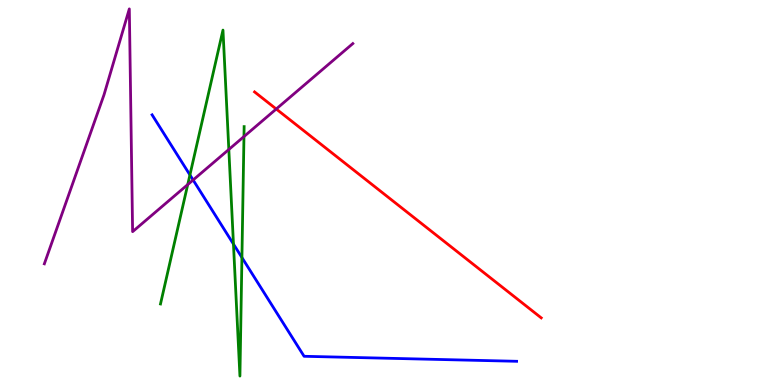[{'lines': ['blue', 'red'], 'intersections': []}, {'lines': ['green', 'red'], 'intersections': []}, {'lines': ['purple', 'red'], 'intersections': [{'x': 3.56, 'y': 7.17}]}, {'lines': ['blue', 'green'], 'intersections': [{'x': 2.45, 'y': 5.46}, {'x': 3.01, 'y': 3.66}, {'x': 3.12, 'y': 3.31}]}, {'lines': ['blue', 'purple'], 'intersections': [{'x': 2.49, 'y': 5.32}]}, {'lines': ['green', 'purple'], 'intersections': [{'x': 2.42, 'y': 5.21}, {'x': 2.95, 'y': 6.12}, {'x': 3.15, 'y': 6.45}]}]